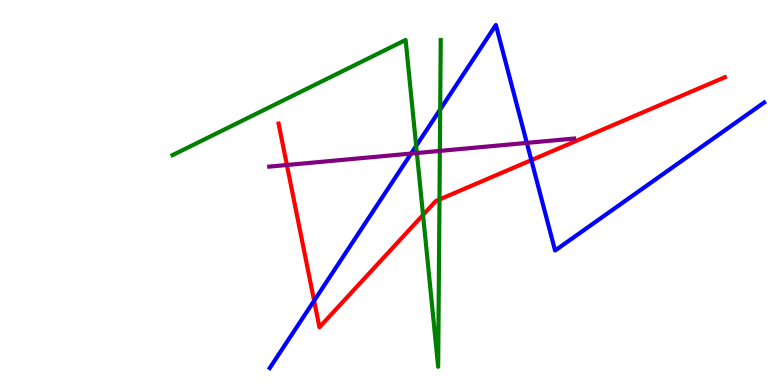[{'lines': ['blue', 'red'], 'intersections': [{'x': 4.05, 'y': 2.19}, {'x': 6.86, 'y': 5.84}]}, {'lines': ['green', 'red'], 'intersections': [{'x': 5.46, 'y': 4.42}, {'x': 5.67, 'y': 4.82}]}, {'lines': ['purple', 'red'], 'intersections': [{'x': 3.7, 'y': 5.71}]}, {'lines': ['blue', 'green'], 'intersections': [{'x': 5.37, 'y': 6.21}, {'x': 5.68, 'y': 7.16}]}, {'lines': ['blue', 'purple'], 'intersections': [{'x': 5.31, 'y': 6.01}, {'x': 6.8, 'y': 6.29}]}, {'lines': ['green', 'purple'], 'intersections': [{'x': 5.38, 'y': 6.03}, {'x': 5.68, 'y': 6.08}]}]